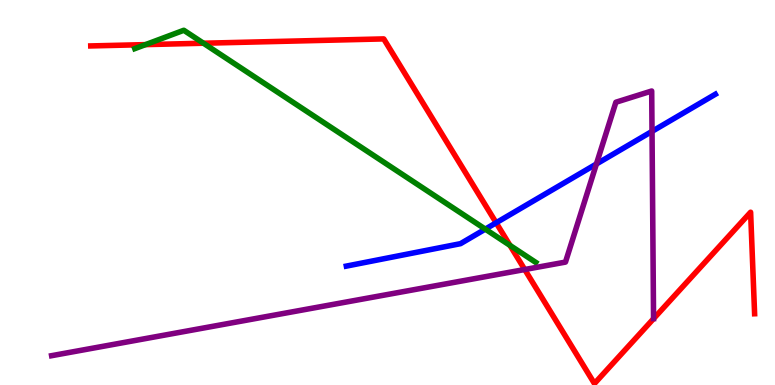[{'lines': ['blue', 'red'], 'intersections': [{'x': 6.4, 'y': 4.21}]}, {'lines': ['green', 'red'], 'intersections': [{'x': 1.88, 'y': 8.84}, {'x': 2.63, 'y': 8.88}, {'x': 6.58, 'y': 3.63}]}, {'lines': ['purple', 'red'], 'intersections': [{'x': 6.77, 'y': 3.0}]}, {'lines': ['blue', 'green'], 'intersections': [{'x': 6.26, 'y': 4.05}]}, {'lines': ['blue', 'purple'], 'intersections': [{'x': 7.7, 'y': 5.74}, {'x': 8.41, 'y': 6.59}]}, {'lines': ['green', 'purple'], 'intersections': []}]